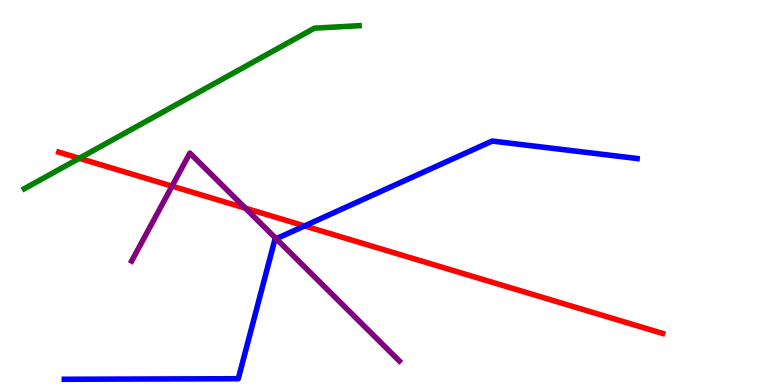[{'lines': ['blue', 'red'], 'intersections': [{'x': 3.93, 'y': 4.13}]}, {'lines': ['green', 'red'], 'intersections': [{'x': 1.02, 'y': 5.89}]}, {'lines': ['purple', 'red'], 'intersections': [{'x': 2.22, 'y': 5.16}, {'x': 3.17, 'y': 4.59}]}, {'lines': ['blue', 'green'], 'intersections': []}, {'lines': ['blue', 'purple'], 'intersections': [{'x': 3.56, 'y': 3.8}]}, {'lines': ['green', 'purple'], 'intersections': []}]